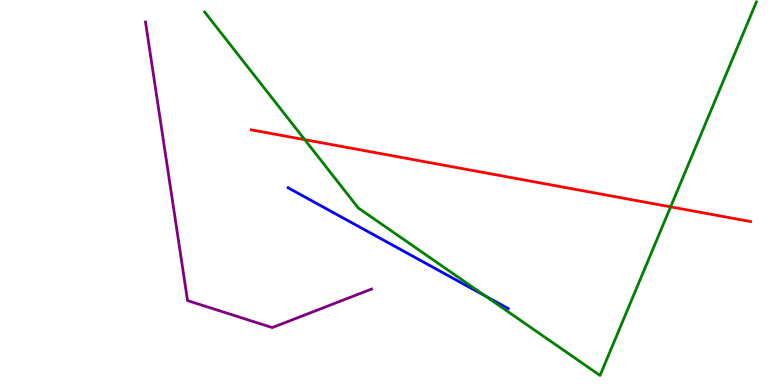[{'lines': ['blue', 'red'], 'intersections': []}, {'lines': ['green', 'red'], 'intersections': [{'x': 3.93, 'y': 6.37}, {'x': 8.65, 'y': 4.63}]}, {'lines': ['purple', 'red'], 'intersections': []}, {'lines': ['blue', 'green'], 'intersections': [{'x': 6.26, 'y': 2.31}]}, {'lines': ['blue', 'purple'], 'intersections': []}, {'lines': ['green', 'purple'], 'intersections': []}]